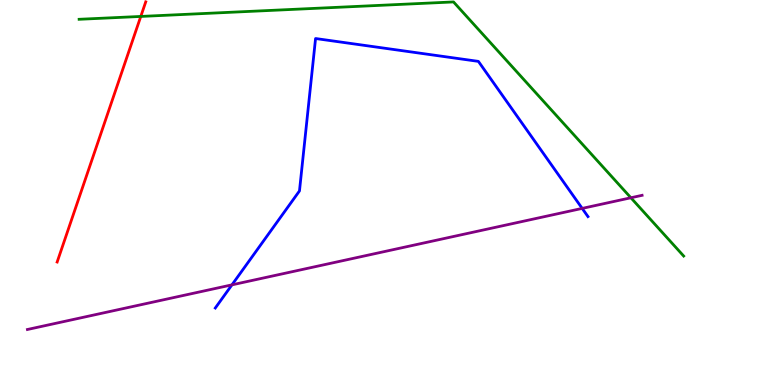[{'lines': ['blue', 'red'], 'intersections': []}, {'lines': ['green', 'red'], 'intersections': [{'x': 1.82, 'y': 9.57}]}, {'lines': ['purple', 'red'], 'intersections': []}, {'lines': ['blue', 'green'], 'intersections': []}, {'lines': ['blue', 'purple'], 'intersections': [{'x': 2.99, 'y': 2.6}, {'x': 7.51, 'y': 4.59}]}, {'lines': ['green', 'purple'], 'intersections': [{'x': 8.14, 'y': 4.86}]}]